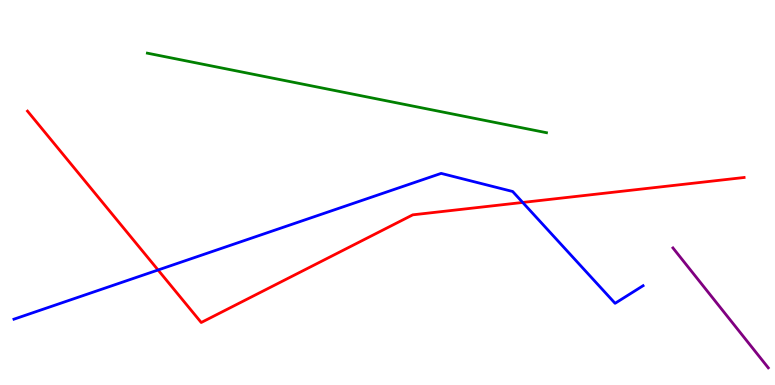[{'lines': ['blue', 'red'], 'intersections': [{'x': 2.04, 'y': 2.99}, {'x': 6.74, 'y': 4.74}]}, {'lines': ['green', 'red'], 'intersections': []}, {'lines': ['purple', 'red'], 'intersections': []}, {'lines': ['blue', 'green'], 'intersections': []}, {'lines': ['blue', 'purple'], 'intersections': []}, {'lines': ['green', 'purple'], 'intersections': []}]